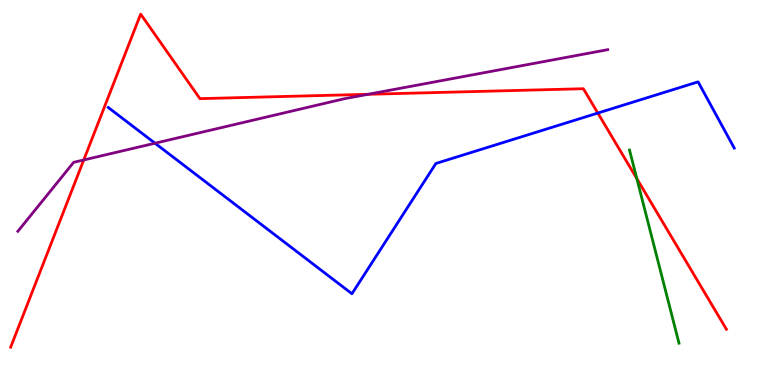[{'lines': ['blue', 'red'], 'intersections': [{'x': 7.71, 'y': 7.06}]}, {'lines': ['green', 'red'], 'intersections': [{'x': 8.22, 'y': 5.36}]}, {'lines': ['purple', 'red'], 'intersections': [{'x': 1.08, 'y': 5.85}, {'x': 4.75, 'y': 7.55}]}, {'lines': ['blue', 'green'], 'intersections': []}, {'lines': ['blue', 'purple'], 'intersections': [{'x': 2.0, 'y': 6.28}]}, {'lines': ['green', 'purple'], 'intersections': []}]